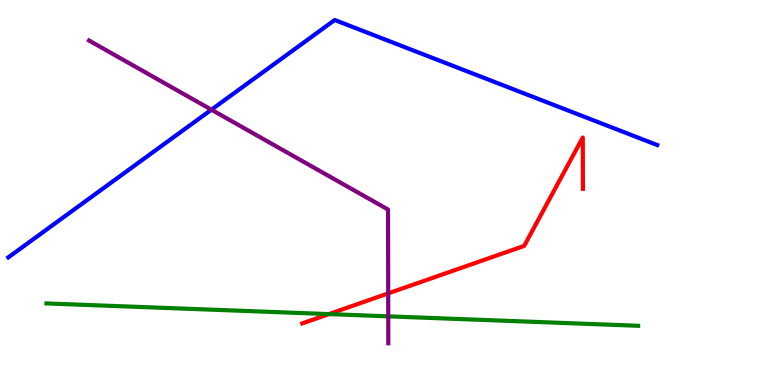[{'lines': ['blue', 'red'], 'intersections': []}, {'lines': ['green', 'red'], 'intersections': [{'x': 4.24, 'y': 1.84}]}, {'lines': ['purple', 'red'], 'intersections': [{'x': 5.01, 'y': 2.38}]}, {'lines': ['blue', 'green'], 'intersections': []}, {'lines': ['blue', 'purple'], 'intersections': [{'x': 2.73, 'y': 7.15}]}, {'lines': ['green', 'purple'], 'intersections': [{'x': 5.01, 'y': 1.78}]}]